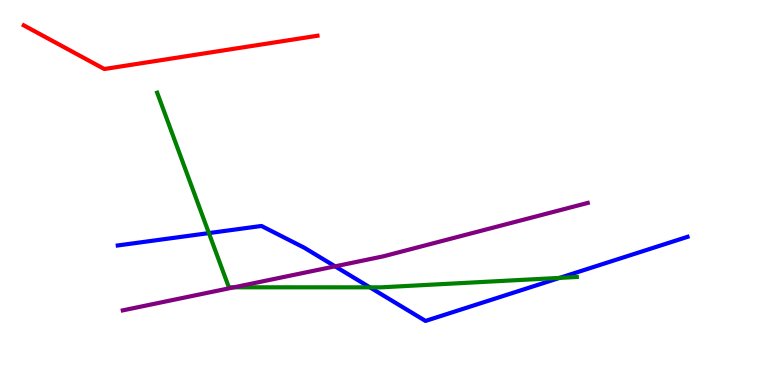[{'lines': ['blue', 'red'], 'intersections': []}, {'lines': ['green', 'red'], 'intersections': []}, {'lines': ['purple', 'red'], 'intersections': []}, {'lines': ['blue', 'green'], 'intersections': [{'x': 2.7, 'y': 3.95}, {'x': 4.77, 'y': 2.54}, {'x': 7.22, 'y': 2.78}]}, {'lines': ['blue', 'purple'], 'intersections': [{'x': 4.32, 'y': 3.08}]}, {'lines': ['green', 'purple'], 'intersections': [{'x': 3.02, 'y': 2.54}]}]